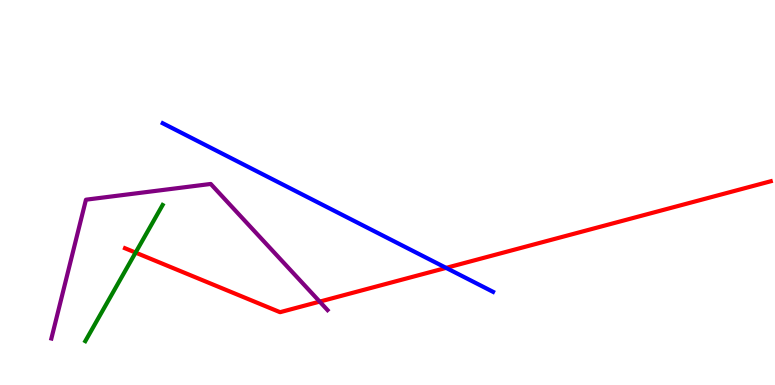[{'lines': ['blue', 'red'], 'intersections': [{'x': 5.76, 'y': 3.04}]}, {'lines': ['green', 'red'], 'intersections': [{'x': 1.75, 'y': 3.44}]}, {'lines': ['purple', 'red'], 'intersections': [{'x': 4.13, 'y': 2.17}]}, {'lines': ['blue', 'green'], 'intersections': []}, {'lines': ['blue', 'purple'], 'intersections': []}, {'lines': ['green', 'purple'], 'intersections': []}]